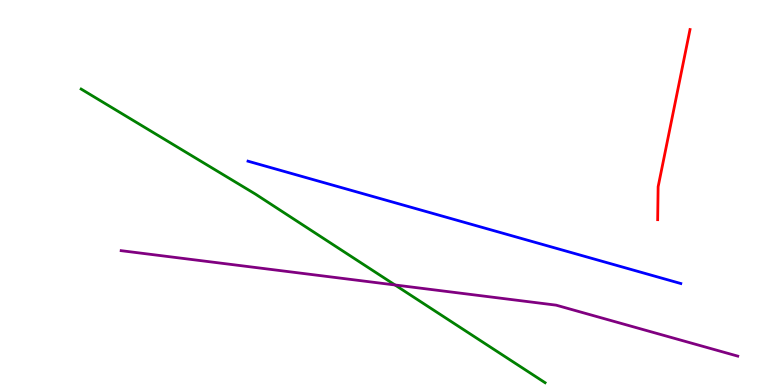[{'lines': ['blue', 'red'], 'intersections': []}, {'lines': ['green', 'red'], 'intersections': []}, {'lines': ['purple', 'red'], 'intersections': []}, {'lines': ['blue', 'green'], 'intersections': []}, {'lines': ['blue', 'purple'], 'intersections': []}, {'lines': ['green', 'purple'], 'intersections': [{'x': 5.1, 'y': 2.6}]}]